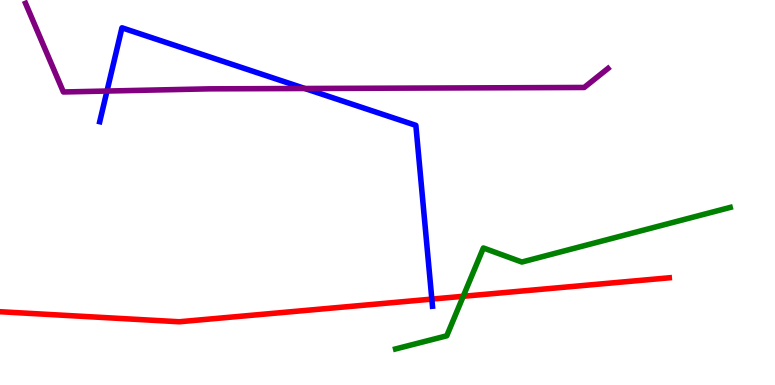[{'lines': ['blue', 'red'], 'intersections': [{'x': 5.57, 'y': 2.23}]}, {'lines': ['green', 'red'], 'intersections': [{'x': 5.98, 'y': 2.3}]}, {'lines': ['purple', 'red'], 'intersections': []}, {'lines': ['blue', 'green'], 'intersections': []}, {'lines': ['blue', 'purple'], 'intersections': [{'x': 1.38, 'y': 7.64}, {'x': 3.93, 'y': 7.7}]}, {'lines': ['green', 'purple'], 'intersections': []}]